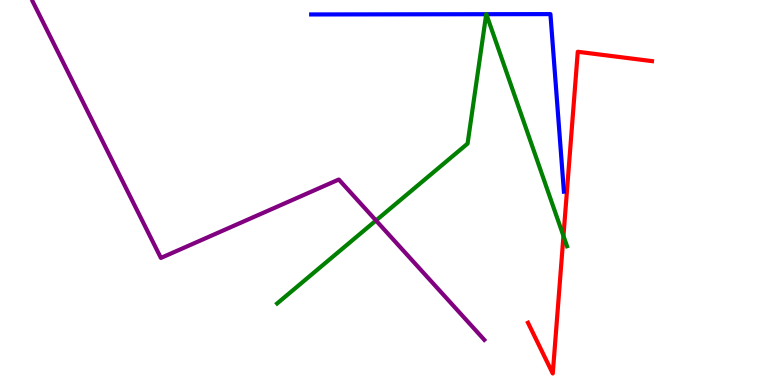[{'lines': ['blue', 'red'], 'intersections': []}, {'lines': ['green', 'red'], 'intersections': [{'x': 7.27, 'y': 3.87}]}, {'lines': ['purple', 'red'], 'intersections': []}, {'lines': ['blue', 'green'], 'intersections': [{'x': 6.27, 'y': 9.63}, {'x': 6.28, 'y': 9.63}]}, {'lines': ['blue', 'purple'], 'intersections': []}, {'lines': ['green', 'purple'], 'intersections': [{'x': 4.85, 'y': 4.27}]}]